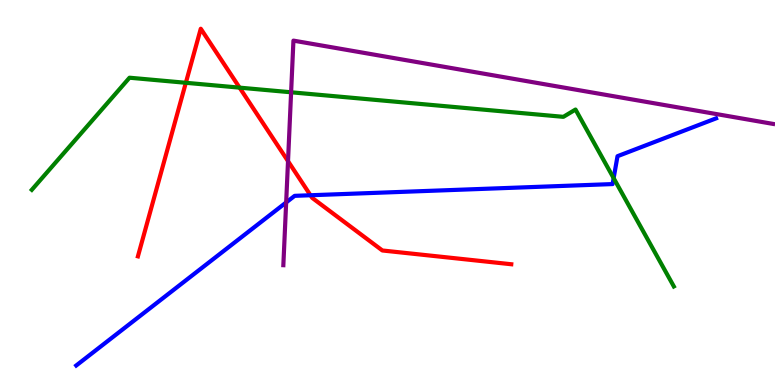[{'lines': ['blue', 'red'], 'intersections': [{'x': 4.01, 'y': 4.93}]}, {'lines': ['green', 'red'], 'intersections': [{'x': 2.4, 'y': 7.85}, {'x': 3.09, 'y': 7.72}]}, {'lines': ['purple', 'red'], 'intersections': [{'x': 3.72, 'y': 5.81}]}, {'lines': ['blue', 'green'], 'intersections': [{'x': 7.92, 'y': 5.37}]}, {'lines': ['blue', 'purple'], 'intersections': [{'x': 3.69, 'y': 4.74}]}, {'lines': ['green', 'purple'], 'intersections': [{'x': 3.76, 'y': 7.6}]}]